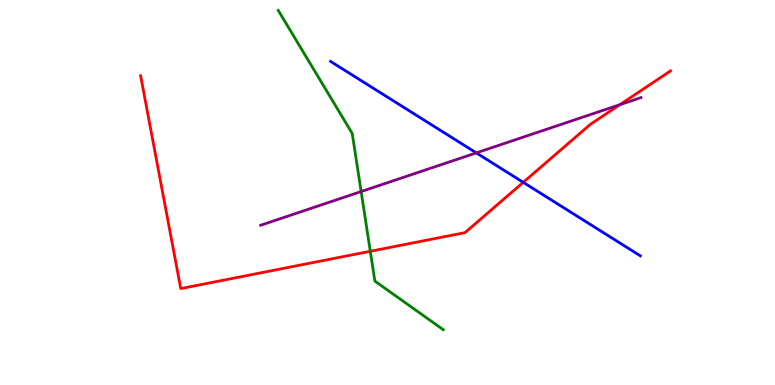[{'lines': ['blue', 'red'], 'intersections': [{'x': 6.75, 'y': 5.26}]}, {'lines': ['green', 'red'], 'intersections': [{'x': 4.78, 'y': 3.47}]}, {'lines': ['purple', 'red'], 'intersections': [{'x': 8.0, 'y': 7.28}]}, {'lines': ['blue', 'green'], 'intersections': []}, {'lines': ['blue', 'purple'], 'intersections': [{'x': 6.15, 'y': 6.03}]}, {'lines': ['green', 'purple'], 'intersections': [{'x': 4.66, 'y': 5.02}]}]